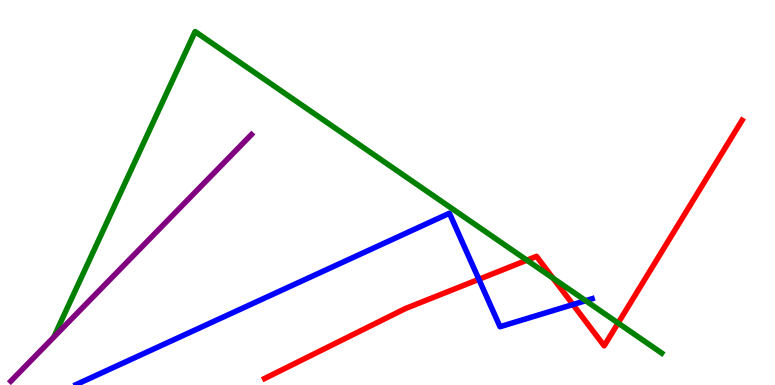[{'lines': ['blue', 'red'], 'intersections': [{'x': 6.18, 'y': 2.75}, {'x': 7.39, 'y': 2.09}]}, {'lines': ['green', 'red'], 'intersections': [{'x': 6.8, 'y': 3.24}, {'x': 7.14, 'y': 2.77}, {'x': 7.98, 'y': 1.61}]}, {'lines': ['purple', 'red'], 'intersections': []}, {'lines': ['blue', 'green'], 'intersections': [{'x': 7.56, 'y': 2.19}]}, {'lines': ['blue', 'purple'], 'intersections': []}, {'lines': ['green', 'purple'], 'intersections': []}]